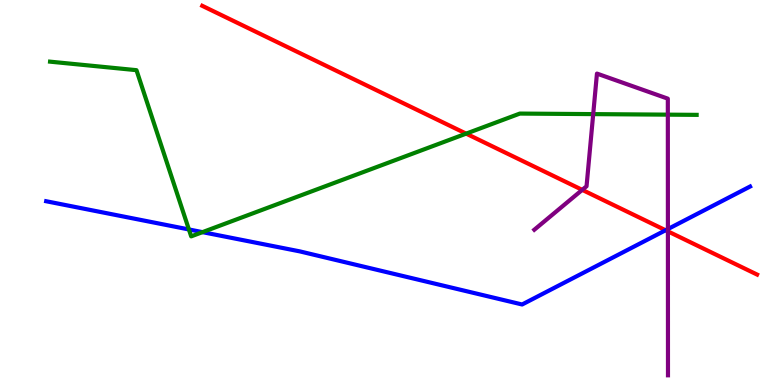[{'lines': ['blue', 'red'], 'intersections': [{'x': 8.59, 'y': 4.02}]}, {'lines': ['green', 'red'], 'intersections': [{'x': 6.01, 'y': 6.53}]}, {'lines': ['purple', 'red'], 'intersections': [{'x': 7.51, 'y': 5.07}, {'x': 8.62, 'y': 3.99}]}, {'lines': ['blue', 'green'], 'intersections': [{'x': 2.44, 'y': 4.04}, {'x': 2.61, 'y': 3.97}]}, {'lines': ['blue', 'purple'], 'intersections': [{'x': 8.62, 'y': 4.05}]}, {'lines': ['green', 'purple'], 'intersections': [{'x': 7.65, 'y': 7.04}, {'x': 8.62, 'y': 7.02}]}]